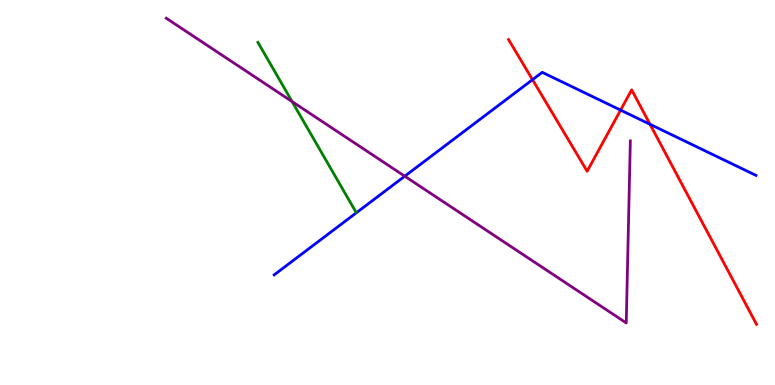[{'lines': ['blue', 'red'], 'intersections': [{'x': 6.87, 'y': 7.93}, {'x': 8.01, 'y': 7.14}, {'x': 8.39, 'y': 6.77}]}, {'lines': ['green', 'red'], 'intersections': []}, {'lines': ['purple', 'red'], 'intersections': []}, {'lines': ['blue', 'green'], 'intersections': []}, {'lines': ['blue', 'purple'], 'intersections': [{'x': 5.22, 'y': 5.42}]}, {'lines': ['green', 'purple'], 'intersections': [{'x': 3.77, 'y': 7.36}]}]